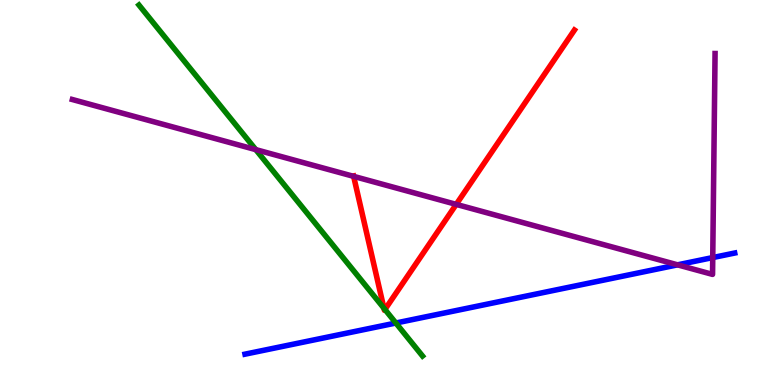[{'lines': ['blue', 'red'], 'intersections': []}, {'lines': ['green', 'red'], 'intersections': [{'x': 4.95, 'y': 1.99}, {'x': 4.97, 'y': 1.96}]}, {'lines': ['purple', 'red'], 'intersections': [{'x': 4.56, 'y': 5.42}, {'x': 5.89, 'y': 4.69}]}, {'lines': ['blue', 'green'], 'intersections': [{'x': 5.11, 'y': 1.61}]}, {'lines': ['blue', 'purple'], 'intersections': [{'x': 8.74, 'y': 3.12}, {'x': 9.2, 'y': 3.31}]}, {'lines': ['green', 'purple'], 'intersections': [{'x': 3.3, 'y': 6.11}]}]